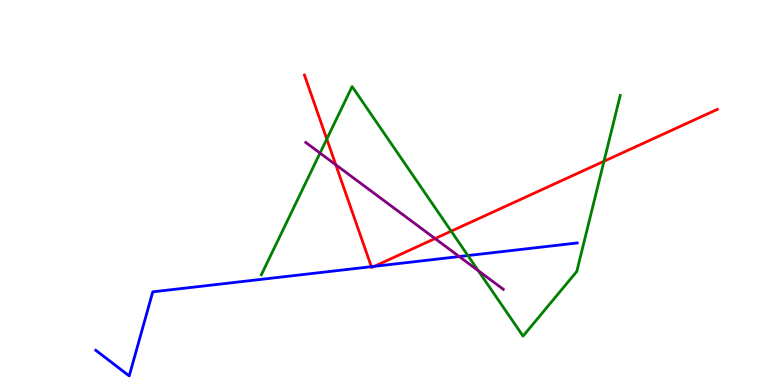[{'lines': ['blue', 'red'], 'intersections': [{'x': 4.79, 'y': 3.07}, {'x': 4.83, 'y': 3.08}]}, {'lines': ['green', 'red'], 'intersections': [{'x': 4.22, 'y': 6.39}, {'x': 5.82, 'y': 4.0}, {'x': 7.79, 'y': 5.81}]}, {'lines': ['purple', 'red'], 'intersections': [{'x': 4.33, 'y': 5.72}, {'x': 5.61, 'y': 3.8}]}, {'lines': ['blue', 'green'], 'intersections': [{'x': 6.04, 'y': 3.36}]}, {'lines': ['blue', 'purple'], 'intersections': [{'x': 5.93, 'y': 3.34}]}, {'lines': ['green', 'purple'], 'intersections': [{'x': 4.13, 'y': 6.02}, {'x': 6.17, 'y': 2.97}]}]